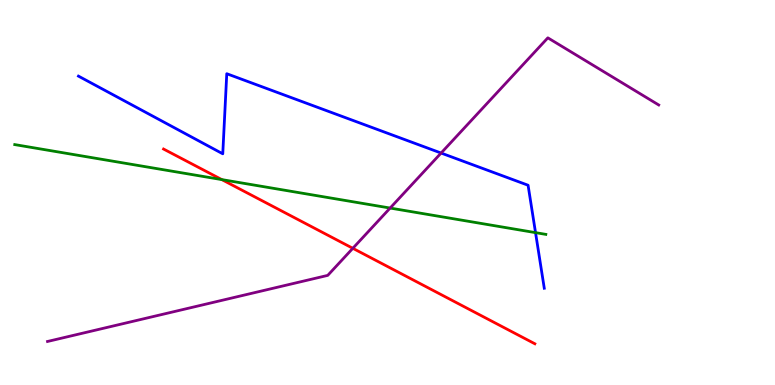[{'lines': ['blue', 'red'], 'intersections': []}, {'lines': ['green', 'red'], 'intersections': [{'x': 2.86, 'y': 5.33}]}, {'lines': ['purple', 'red'], 'intersections': [{'x': 4.55, 'y': 3.55}]}, {'lines': ['blue', 'green'], 'intersections': [{'x': 6.91, 'y': 3.96}]}, {'lines': ['blue', 'purple'], 'intersections': [{'x': 5.69, 'y': 6.02}]}, {'lines': ['green', 'purple'], 'intersections': [{'x': 5.03, 'y': 4.6}]}]